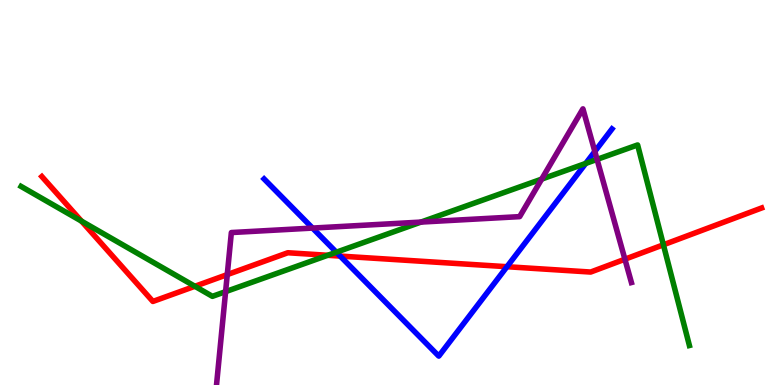[{'lines': ['blue', 'red'], 'intersections': [{'x': 4.39, 'y': 3.35}, {'x': 6.54, 'y': 3.07}]}, {'lines': ['green', 'red'], 'intersections': [{'x': 1.05, 'y': 4.26}, {'x': 2.51, 'y': 2.56}, {'x': 4.23, 'y': 3.37}, {'x': 8.56, 'y': 3.64}]}, {'lines': ['purple', 'red'], 'intersections': [{'x': 2.93, 'y': 2.87}, {'x': 8.06, 'y': 3.27}]}, {'lines': ['blue', 'green'], 'intersections': [{'x': 4.34, 'y': 3.45}, {'x': 7.56, 'y': 5.76}]}, {'lines': ['blue', 'purple'], 'intersections': [{'x': 4.03, 'y': 4.08}, {'x': 7.68, 'y': 6.07}]}, {'lines': ['green', 'purple'], 'intersections': [{'x': 2.91, 'y': 2.42}, {'x': 5.43, 'y': 4.23}, {'x': 6.99, 'y': 5.35}, {'x': 7.7, 'y': 5.86}]}]